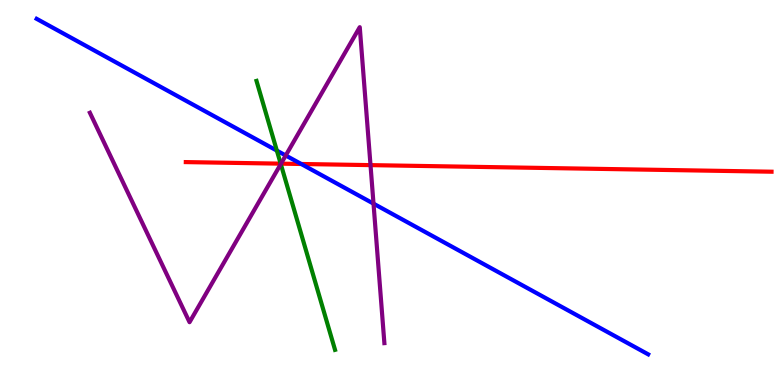[{'lines': ['blue', 'red'], 'intersections': [{'x': 3.89, 'y': 5.74}]}, {'lines': ['green', 'red'], 'intersections': [{'x': 3.62, 'y': 5.75}]}, {'lines': ['purple', 'red'], 'intersections': [{'x': 3.63, 'y': 5.75}, {'x': 4.78, 'y': 5.71}]}, {'lines': ['blue', 'green'], 'intersections': [{'x': 3.57, 'y': 6.09}]}, {'lines': ['blue', 'purple'], 'intersections': [{'x': 3.69, 'y': 5.96}, {'x': 4.82, 'y': 4.71}]}, {'lines': ['green', 'purple'], 'intersections': [{'x': 3.62, 'y': 5.74}]}]